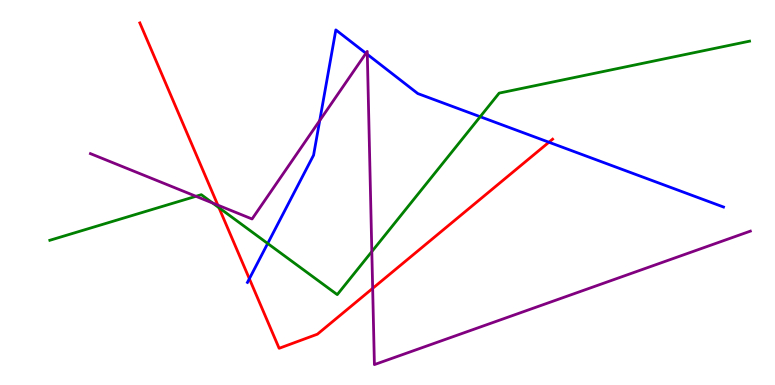[{'lines': ['blue', 'red'], 'intersections': [{'x': 3.22, 'y': 2.76}, {'x': 7.08, 'y': 6.31}]}, {'lines': ['green', 'red'], 'intersections': [{'x': 2.82, 'y': 4.61}]}, {'lines': ['purple', 'red'], 'intersections': [{'x': 2.81, 'y': 4.67}, {'x': 4.81, 'y': 2.51}]}, {'lines': ['blue', 'green'], 'intersections': [{'x': 3.45, 'y': 3.68}, {'x': 6.2, 'y': 6.97}]}, {'lines': ['blue', 'purple'], 'intersections': [{'x': 4.13, 'y': 6.87}, {'x': 4.72, 'y': 8.62}, {'x': 4.74, 'y': 8.59}]}, {'lines': ['green', 'purple'], 'intersections': [{'x': 2.53, 'y': 4.9}, {'x': 2.74, 'y': 4.73}, {'x': 4.8, 'y': 3.47}]}]